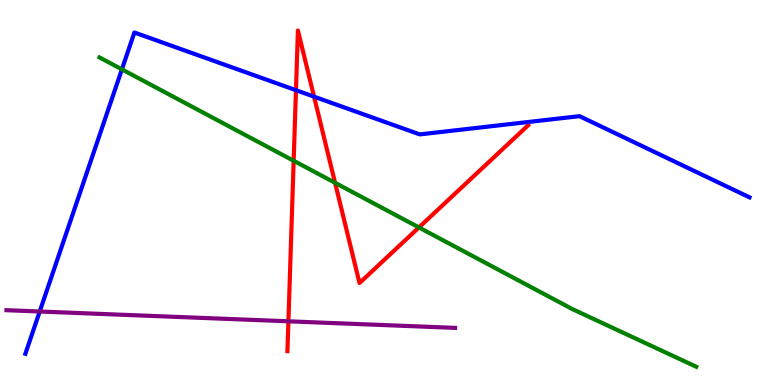[{'lines': ['blue', 'red'], 'intersections': [{'x': 3.82, 'y': 7.66}, {'x': 4.05, 'y': 7.49}]}, {'lines': ['green', 'red'], 'intersections': [{'x': 3.79, 'y': 5.82}, {'x': 4.32, 'y': 5.25}, {'x': 5.41, 'y': 4.09}]}, {'lines': ['purple', 'red'], 'intersections': [{'x': 3.72, 'y': 1.65}]}, {'lines': ['blue', 'green'], 'intersections': [{'x': 1.57, 'y': 8.2}]}, {'lines': ['blue', 'purple'], 'intersections': [{'x': 0.512, 'y': 1.91}]}, {'lines': ['green', 'purple'], 'intersections': []}]